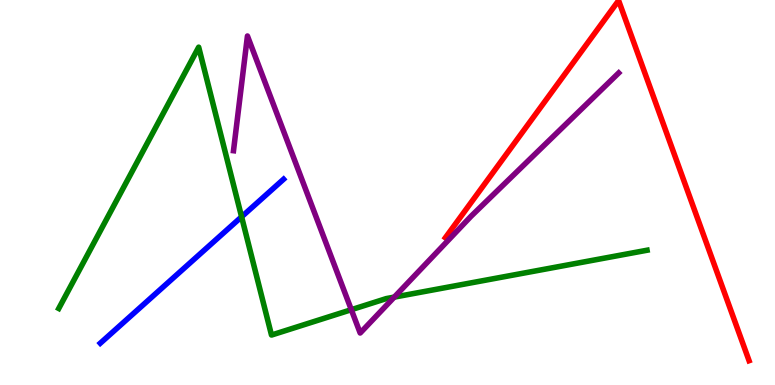[{'lines': ['blue', 'red'], 'intersections': []}, {'lines': ['green', 'red'], 'intersections': []}, {'lines': ['purple', 'red'], 'intersections': []}, {'lines': ['blue', 'green'], 'intersections': [{'x': 3.12, 'y': 4.37}]}, {'lines': ['blue', 'purple'], 'intersections': []}, {'lines': ['green', 'purple'], 'intersections': [{'x': 4.53, 'y': 1.96}, {'x': 5.09, 'y': 2.28}]}]